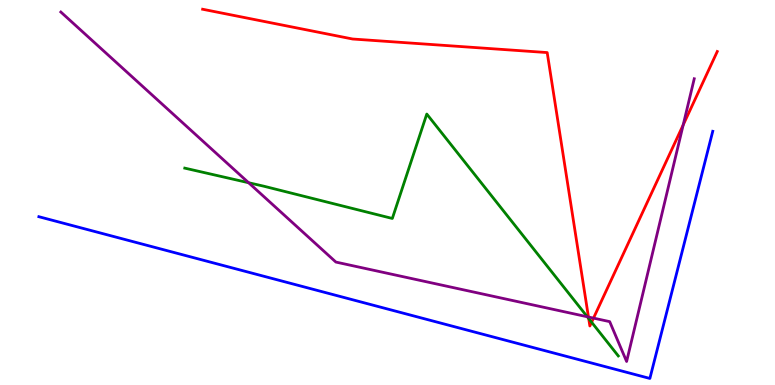[{'lines': ['blue', 'red'], 'intersections': []}, {'lines': ['green', 'red'], 'intersections': [{'x': 7.6, 'y': 1.73}, {'x': 7.63, 'y': 1.63}]}, {'lines': ['purple', 'red'], 'intersections': [{'x': 7.59, 'y': 1.77}, {'x': 7.66, 'y': 1.74}, {'x': 8.82, 'y': 6.76}]}, {'lines': ['blue', 'green'], 'intersections': []}, {'lines': ['blue', 'purple'], 'intersections': []}, {'lines': ['green', 'purple'], 'intersections': [{'x': 3.21, 'y': 5.25}, {'x': 7.58, 'y': 1.77}]}]